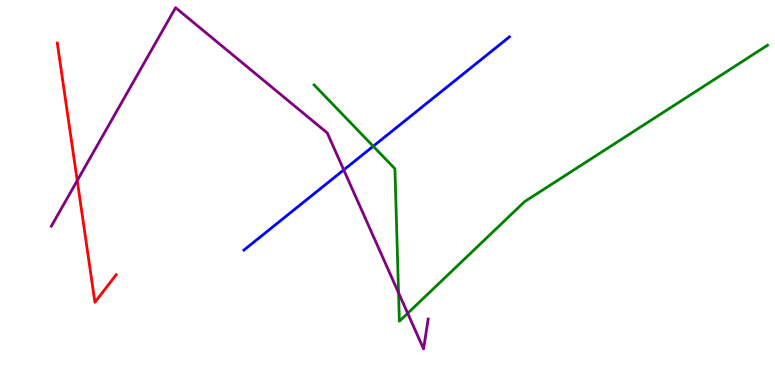[{'lines': ['blue', 'red'], 'intersections': []}, {'lines': ['green', 'red'], 'intersections': []}, {'lines': ['purple', 'red'], 'intersections': [{'x': 0.997, 'y': 5.31}]}, {'lines': ['blue', 'green'], 'intersections': [{'x': 4.82, 'y': 6.2}]}, {'lines': ['blue', 'purple'], 'intersections': [{'x': 4.44, 'y': 5.59}]}, {'lines': ['green', 'purple'], 'intersections': [{'x': 5.14, 'y': 2.4}, {'x': 5.26, 'y': 1.86}]}]